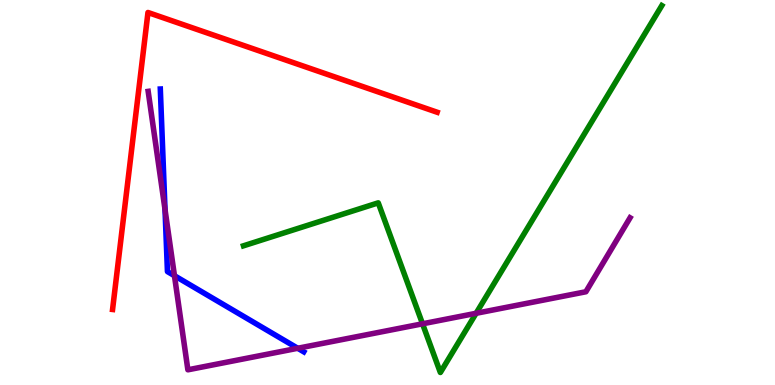[{'lines': ['blue', 'red'], 'intersections': []}, {'lines': ['green', 'red'], 'intersections': []}, {'lines': ['purple', 'red'], 'intersections': []}, {'lines': ['blue', 'green'], 'intersections': []}, {'lines': ['blue', 'purple'], 'intersections': [{'x': 2.13, 'y': 4.56}, {'x': 2.25, 'y': 2.84}, {'x': 3.84, 'y': 0.954}]}, {'lines': ['green', 'purple'], 'intersections': [{'x': 5.45, 'y': 1.59}, {'x': 6.14, 'y': 1.86}]}]